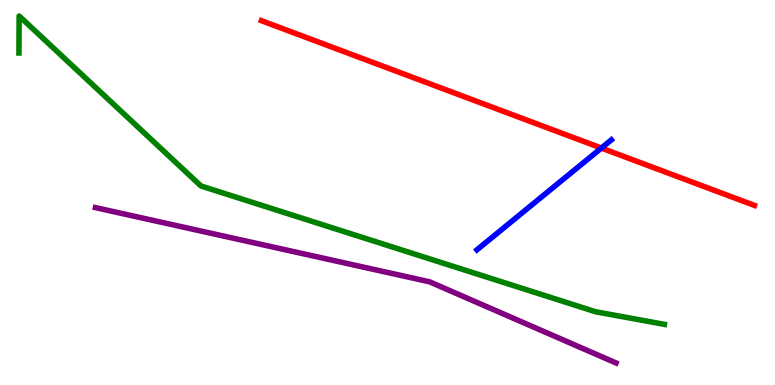[{'lines': ['blue', 'red'], 'intersections': [{'x': 7.76, 'y': 6.15}]}, {'lines': ['green', 'red'], 'intersections': []}, {'lines': ['purple', 'red'], 'intersections': []}, {'lines': ['blue', 'green'], 'intersections': []}, {'lines': ['blue', 'purple'], 'intersections': []}, {'lines': ['green', 'purple'], 'intersections': []}]